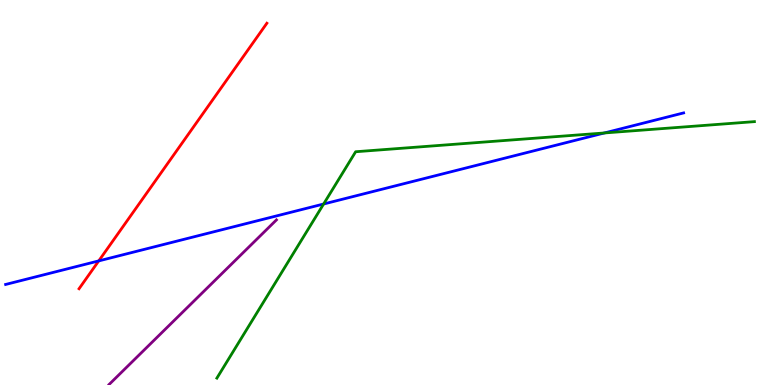[{'lines': ['blue', 'red'], 'intersections': [{'x': 1.27, 'y': 3.22}]}, {'lines': ['green', 'red'], 'intersections': []}, {'lines': ['purple', 'red'], 'intersections': []}, {'lines': ['blue', 'green'], 'intersections': [{'x': 4.18, 'y': 4.7}, {'x': 7.8, 'y': 6.55}]}, {'lines': ['blue', 'purple'], 'intersections': []}, {'lines': ['green', 'purple'], 'intersections': []}]